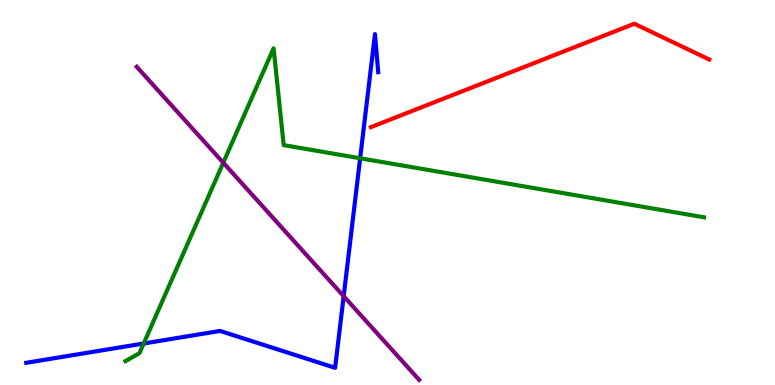[{'lines': ['blue', 'red'], 'intersections': []}, {'lines': ['green', 'red'], 'intersections': []}, {'lines': ['purple', 'red'], 'intersections': []}, {'lines': ['blue', 'green'], 'intersections': [{'x': 1.85, 'y': 1.08}, {'x': 4.65, 'y': 5.89}]}, {'lines': ['blue', 'purple'], 'intersections': [{'x': 4.43, 'y': 2.31}]}, {'lines': ['green', 'purple'], 'intersections': [{'x': 2.88, 'y': 5.77}]}]